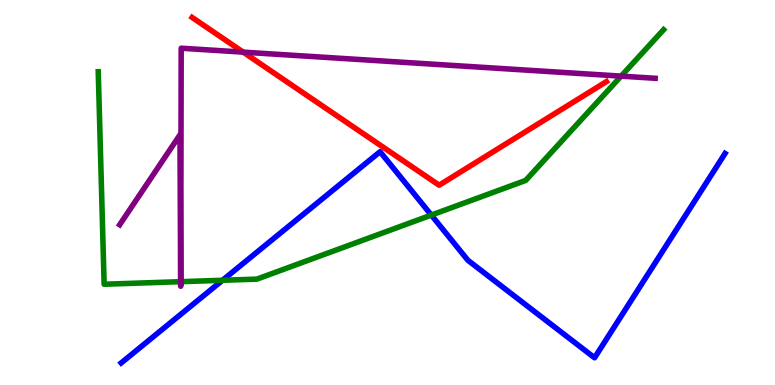[{'lines': ['blue', 'red'], 'intersections': []}, {'lines': ['green', 'red'], 'intersections': []}, {'lines': ['purple', 'red'], 'intersections': [{'x': 3.14, 'y': 8.65}]}, {'lines': ['blue', 'green'], 'intersections': [{'x': 2.87, 'y': 2.72}, {'x': 5.57, 'y': 4.41}]}, {'lines': ['blue', 'purple'], 'intersections': []}, {'lines': ['green', 'purple'], 'intersections': [{'x': 2.33, 'y': 2.68}, {'x': 2.33, 'y': 2.68}, {'x': 8.01, 'y': 8.02}]}]